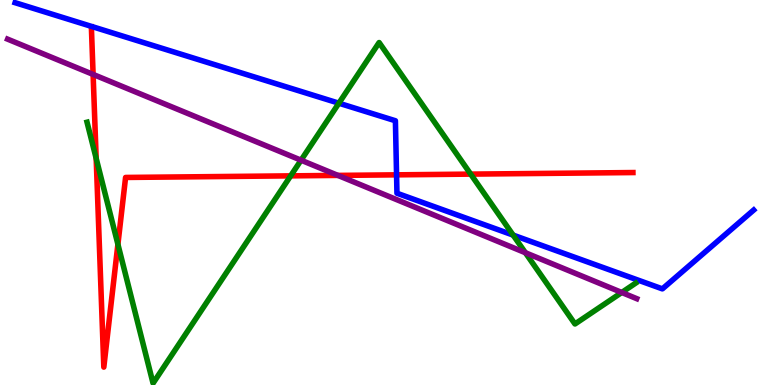[{'lines': ['blue', 'red'], 'intersections': [{'x': 5.12, 'y': 5.46}]}, {'lines': ['green', 'red'], 'intersections': [{'x': 1.24, 'y': 5.89}, {'x': 1.52, 'y': 3.65}, {'x': 3.75, 'y': 5.43}, {'x': 6.07, 'y': 5.48}]}, {'lines': ['purple', 'red'], 'intersections': [{'x': 1.2, 'y': 8.07}, {'x': 4.36, 'y': 5.44}]}, {'lines': ['blue', 'green'], 'intersections': [{'x': 4.37, 'y': 7.32}, {'x': 6.62, 'y': 3.89}]}, {'lines': ['blue', 'purple'], 'intersections': []}, {'lines': ['green', 'purple'], 'intersections': [{'x': 3.88, 'y': 5.84}, {'x': 6.78, 'y': 3.44}, {'x': 8.02, 'y': 2.4}]}]